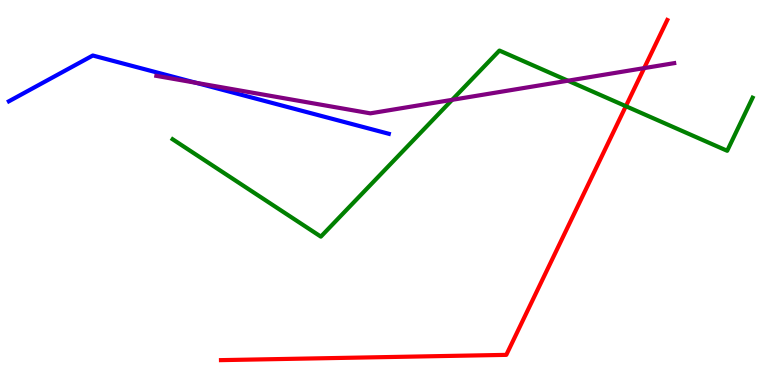[{'lines': ['blue', 'red'], 'intersections': []}, {'lines': ['green', 'red'], 'intersections': [{'x': 8.08, 'y': 7.24}]}, {'lines': ['purple', 'red'], 'intersections': [{'x': 8.31, 'y': 8.23}]}, {'lines': ['blue', 'green'], 'intersections': []}, {'lines': ['blue', 'purple'], 'intersections': [{'x': 2.53, 'y': 7.85}]}, {'lines': ['green', 'purple'], 'intersections': [{'x': 5.83, 'y': 7.41}, {'x': 7.33, 'y': 7.9}]}]